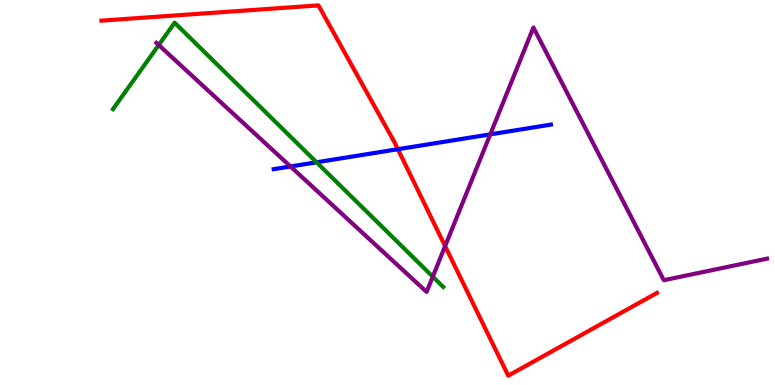[{'lines': ['blue', 'red'], 'intersections': [{'x': 5.13, 'y': 6.12}]}, {'lines': ['green', 'red'], 'intersections': []}, {'lines': ['purple', 'red'], 'intersections': [{'x': 5.74, 'y': 3.61}]}, {'lines': ['blue', 'green'], 'intersections': [{'x': 4.08, 'y': 5.78}]}, {'lines': ['blue', 'purple'], 'intersections': [{'x': 3.75, 'y': 5.68}, {'x': 6.33, 'y': 6.51}]}, {'lines': ['green', 'purple'], 'intersections': [{'x': 2.05, 'y': 8.83}, {'x': 5.58, 'y': 2.81}]}]